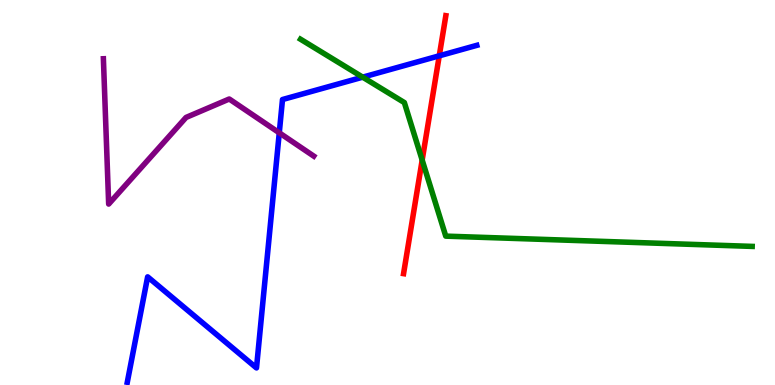[{'lines': ['blue', 'red'], 'intersections': [{'x': 5.67, 'y': 8.55}]}, {'lines': ['green', 'red'], 'intersections': [{'x': 5.45, 'y': 5.84}]}, {'lines': ['purple', 'red'], 'intersections': []}, {'lines': ['blue', 'green'], 'intersections': [{'x': 4.68, 'y': 8.0}]}, {'lines': ['blue', 'purple'], 'intersections': [{'x': 3.6, 'y': 6.55}]}, {'lines': ['green', 'purple'], 'intersections': []}]